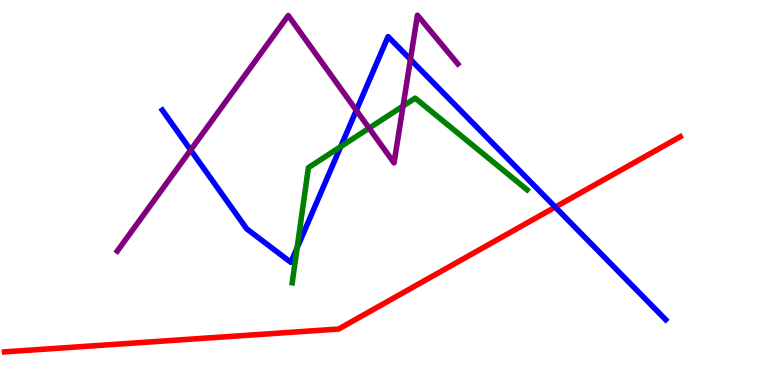[{'lines': ['blue', 'red'], 'intersections': [{'x': 7.16, 'y': 4.62}]}, {'lines': ['green', 'red'], 'intersections': []}, {'lines': ['purple', 'red'], 'intersections': []}, {'lines': ['blue', 'green'], 'intersections': [{'x': 3.83, 'y': 3.56}, {'x': 4.4, 'y': 6.19}]}, {'lines': ['blue', 'purple'], 'intersections': [{'x': 2.46, 'y': 6.1}, {'x': 4.6, 'y': 7.13}, {'x': 5.3, 'y': 8.46}]}, {'lines': ['green', 'purple'], 'intersections': [{'x': 4.76, 'y': 6.67}, {'x': 5.2, 'y': 7.25}]}]